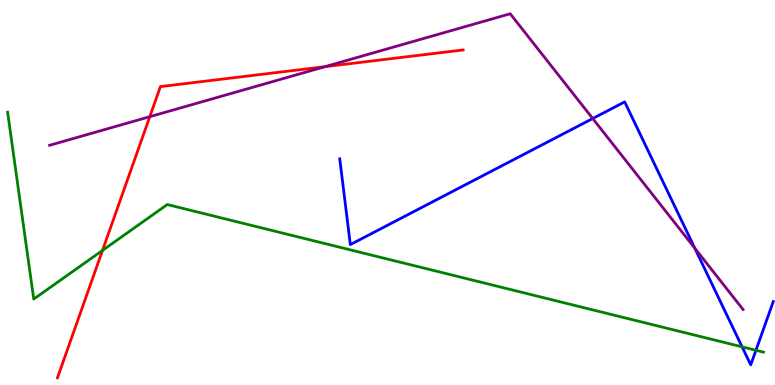[{'lines': ['blue', 'red'], 'intersections': []}, {'lines': ['green', 'red'], 'intersections': [{'x': 1.32, 'y': 3.5}]}, {'lines': ['purple', 'red'], 'intersections': [{'x': 1.93, 'y': 6.97}, {'x': 4.19, 'y': 8.27}]}, {'lines': ['blue', 'green'], 'intersections': [{'x': 9.58, 'y': 0.991}, {'x': 9.75, 'y': 0.902}]}, {'lines': ['blue', 'purple'], 'intersections': [{'x': 7.65, 'y': 6.92}, {'x': 8.97, 'y': 3.55}]}, {'lines': ['green', 'purple'], 'intersections': []}]